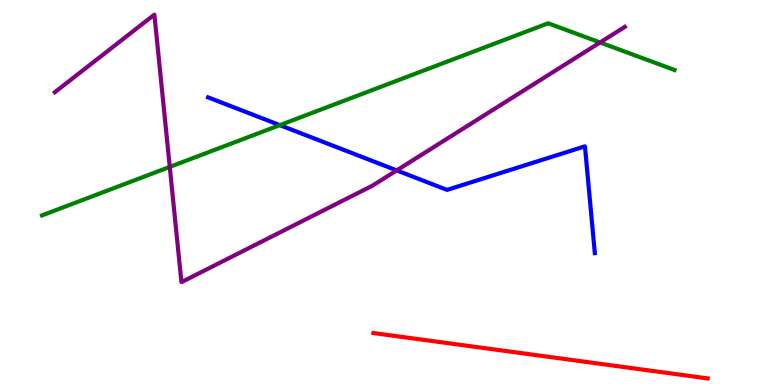[{'lines': ['blue', 'red'], 'intersections': []}, {'lines': ['green', 'red'], 'intersections': []}, {'lines': ['purple', 'red'], 'intersections': []}, {'lines': ['blue', 'green'], 'intersections': [{'x': 3.61, 'y': 6.75}]}, {'lines': ['blue', 'purple'], 'intersections': [{'x': 5.12, 'y': 5.57}]}, {'lines': ['green', 'purple'], 'intersections': [{'x': 2.19, 'y': 5.66}, {'x': 7.74, 'y': 8.9}]}]